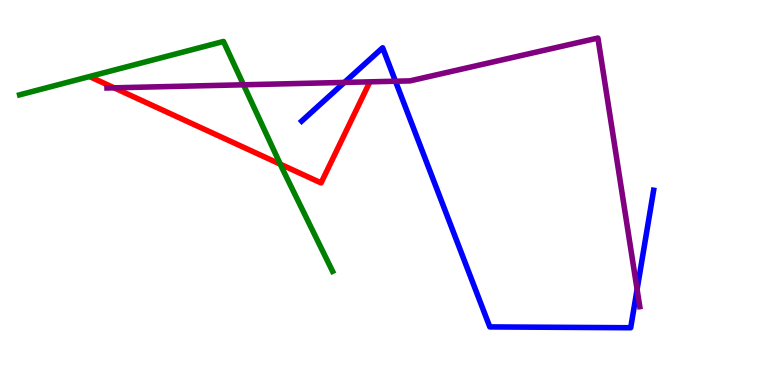[{'lines': ['blue', 'red'], 'intersections': []}, {'lines': ['green', 'red'], 'intersections': [{'x': 3.62, 'y': 5.74}]}, {'lines': ['purple', 'red'], 'intersections': [{'x': 1.47, 'y': 7.72}]}, {'lines': ['blue', 'green'], 'intersections': []}, {'lines': ['blue', 'purple'], 'intersections': [{'x': 4.44, 'y': 7.86}, {'x': 5.1, 'y': 7.89}, {'x': 8.22, 'y': 2.48}]}, {'lines': ['green', 'purple'], 'intersections': [{'x': 3.14, 'y': 7.8}]}]